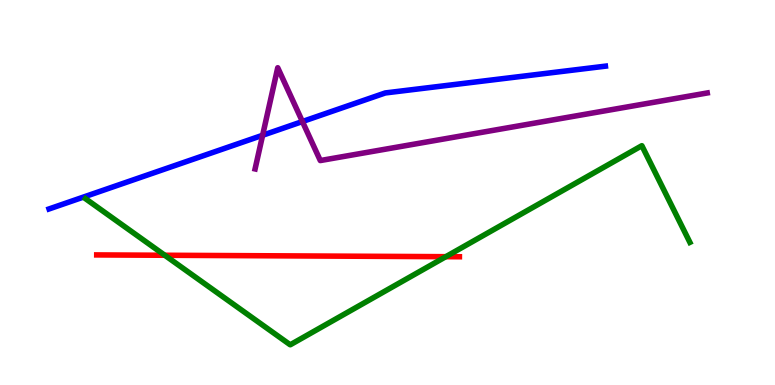[{'lines': ['blue', 'red'], 'intersections': []}, {'lines': ['green', 'red'], 'intersections': [{'x': 2.13, 'y': 3.37}, {'x': 5.75, 'y': 3.33}]}, {'lines': ['purple', 'red'], 'intersections': []}, {'lines': ['blue', 'green'], 'intersections': []}, {'lines': ['blue', 'purple'], 'intersections': [{'x': 3.39, 'y': 6.49}, {'x': 3.9, 'y': 6.84}]}, {'lines': ['green', 'purple'], 'intersections': []}]